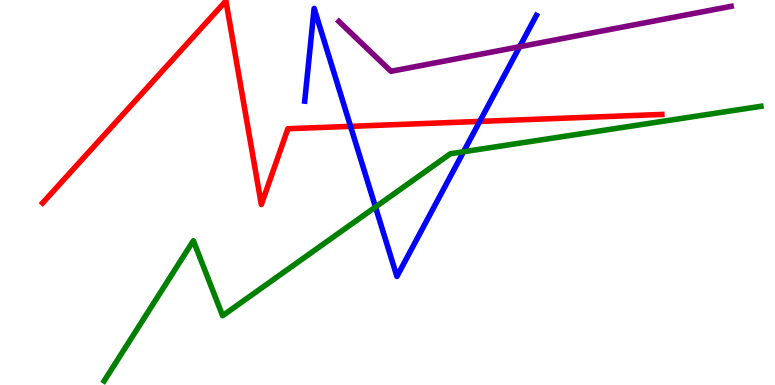[{'lines': ['blue', 'red'], 'intersections': [{'x': 4.52, 'y': 6.72}, {'x': 6.19, 'y': 6.85}]}, {'lines': ['green', 'red'], 'intersections': []}, {'lines': ['purple', 'red'], 'intersections': []}, {'lines': ['blue', 'green'], 'intersections': [{'x': 4.84, 'y': 4.62}, {'x': 5.98, 'y': 6.06}]}, {'lines': ['blue', 'purple'], 'intersections': [{'x': 6.71, 'y': 8.79}]}, {'lines': ['green', 'purple'], 'intersections': []}]